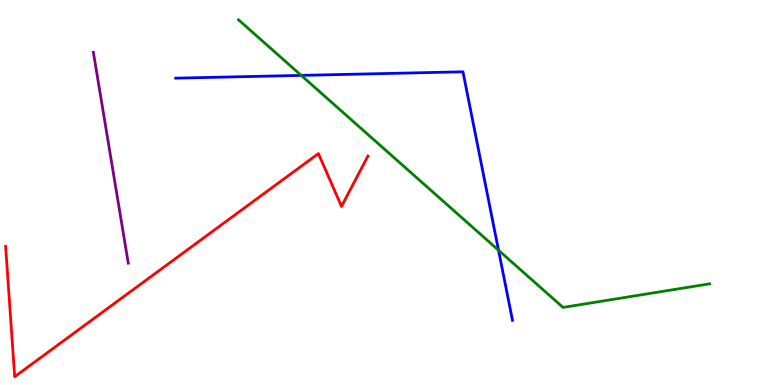[{'lines': ['blue', 'red'], 'intersections': []}, {'lines': ['green', 'red'], 'intersections': []}, {'lines': ['purple', 'red'], 'intersections': []}, {'lines': ['blue', 'green'], 'intersections': [{'x': 3.89, 'y': 8.04}, {'x': 6.43, 'y': 3.5}]}, {'lines': ['blue', 'purple'], 'intersections': []}, {'lines': ['green', 'purple'], 'intersections': []}]